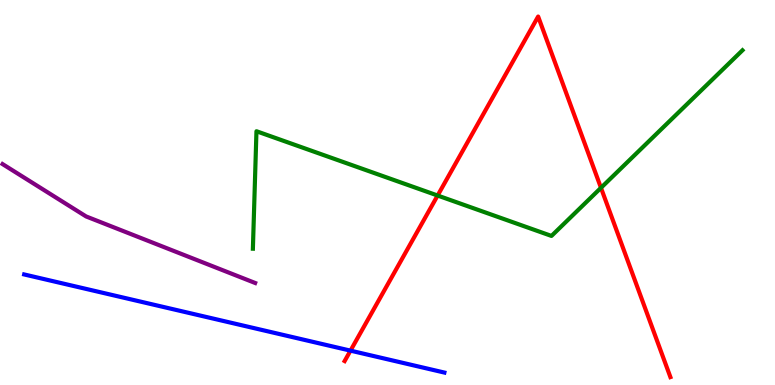[{'lines': ['blue', 'red'], 'intersections': [{'x': 4.52, 'y': 0.892}]}, {'lines': ['green', 'red'], 'intersections': [{'x': 5.65, 'y': 4.92}, {'x': 7.75, 'y': 5.12}]}, {'lines': ['purple', 'red'], 'intersections': []}, {'lines': ['blue', 'green'], 'intersections': []}, {'lines': ['blue', 'purple'], 'intersections': []}, {'lines': ['green', 'purple'], 'intersections': []}]